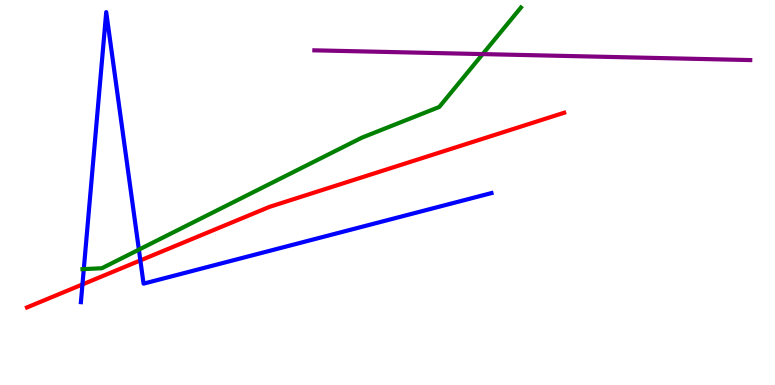[{'lines': ['blue', 'red'], 'intersections': [{'x': 1.06, 'y': 2.61}, {'x': 1.81, 'y': 3.24}]}, {'lines': ['green', 'red'], 'intersections': []}, {'lines': ['purple', 'red'], 'intersections': []}, {'lines': ['blue', 'green'], 'intersections': [{'x': 1.08, 'y': 3.01}, {'x': 1.79, 'y': 3.52}]}, {'lines': ['blue', 'purple'], 'intersections': []}, {'lines': ['green', 'purple'], 'intersections': [{'x': 6.23, 'y': 8.59}]}]